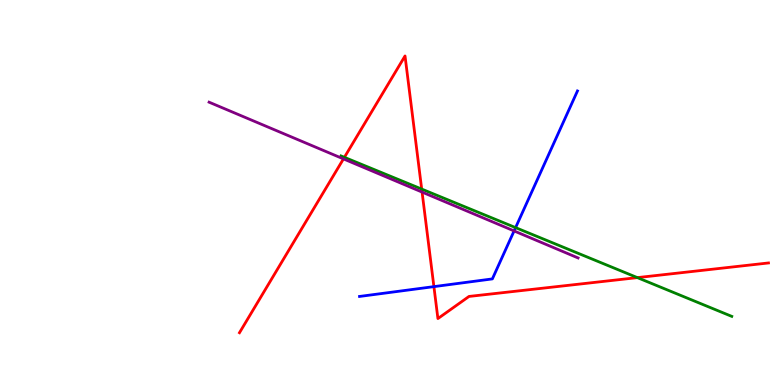[{'lines': ['blue', 'red'], 'intersections': [{'x': 5.6, 'y': 2.56}]}, {'lines': ['green', 'red'], 'intersections': [{'x': 4.44, 'y': 5.91}, {'x': 5.44, 'y': 5.09}, {'x': 8.22, 'y': 2.79}]}, {'lines': ['purple', 'red'], 'intersections': [{'x': 4.43, 'y': 5.87}, {'x': 5.45, 'y': 5.01}]}, {'lines': ['blue', 'green'], 'intersections': [{'x': 6.65, 'y': 4.09}]}, {'lines': ['blue', 'purple'], 'intersections': [{'x': 6.63, 'y': 4.0}]}, {'lines': ['green', 'purple'], 'intersections': []}]